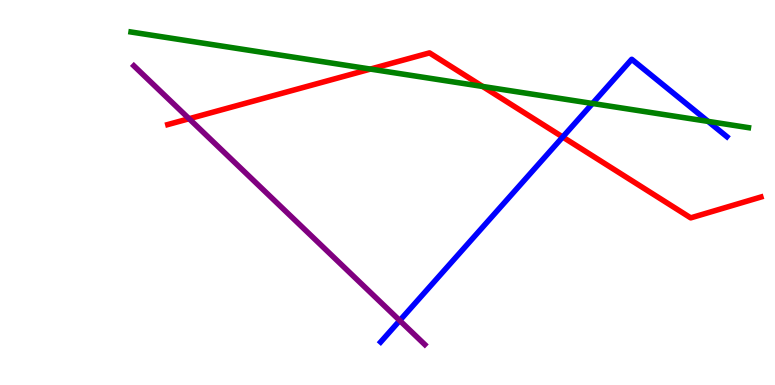[{'lines': ['blue', 'red'], 'intersections': [{'x': 7.26, 'y': 6.44}]}, {'lines': ['green', 'red'], 'intersections': [{'x': 4.78, 'y': 8.21}, {'x': 6.23, 'y': 7.75}]}, {'lines': ['purple', 'red'], 'intersections': [{'x': 2.44, 'y': 6.92}]}, {'lines': ['blue', 'green'], 'intersections': [{'x': 7.65, 'y': 7.31}, {'x': 9.14, 'y': 6.85}]}, {'lines': ['blue', 'purple'], 'intersections': [{'x': 5.16, 'y': 1.67}]}, {'lines': ['green', 'purple'], 'intersections': []}]